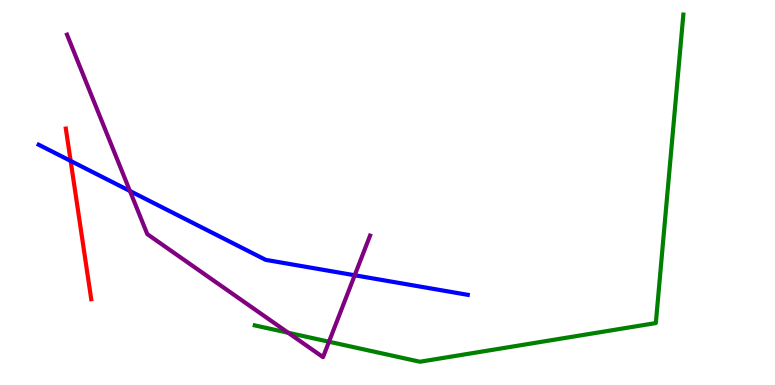[{'lines': ['blue', 'red'], 'intersections': [{'x': 0.912, 'y': 5.82}]}, {'lines': ['green', 'red'], 'intersections': []}, {'lines': ['purple', 'red'], 'intersections': []}, {'lines': ['blue', 'green'], 'intersections': []}, {'lines': ['blue', 'purple'], 'intersections': [{'x': 1.68, 'y': 5.04}, {'x': 4.58, 'y': 2.85}]}, {'lines': ['green', 'purple'], 'intersections': [{'x': 3.72, 'y': 1.36}, {'x': 4.24, 'y': 1.12}]}]